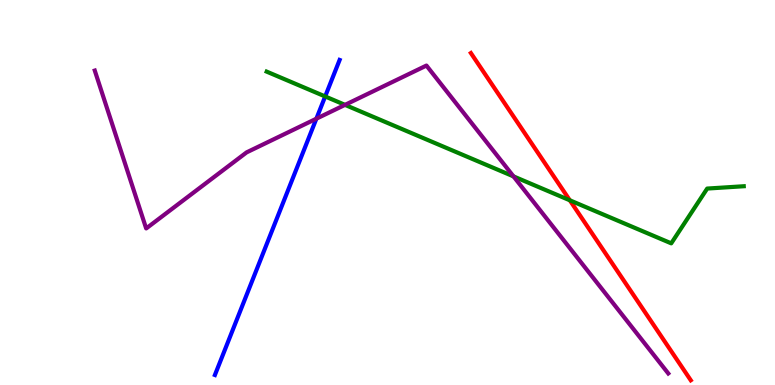[{'lines': ['blue', 'red'], 'intersections': []}, {'lines': ['green', 'red'], 'intersections': [{'x': 7.35, 'y': 4.8}]}, {'lines': ['purple', 'red'], 'intersections': []}, {'lines': ['blue', 'green'], 'intersections': [{'x': 4.2, 'y': 7.49}]}, {'lines': ['blue', 'purple'], 'intersections': [{'x': 4.08, 'y': 6.92}]}, {'lines': ['green', 'purple'], 'intersections': [{'x': 4.45, 'y': 7.28}, {'x': 6.63, 'y': 5.42}]}]